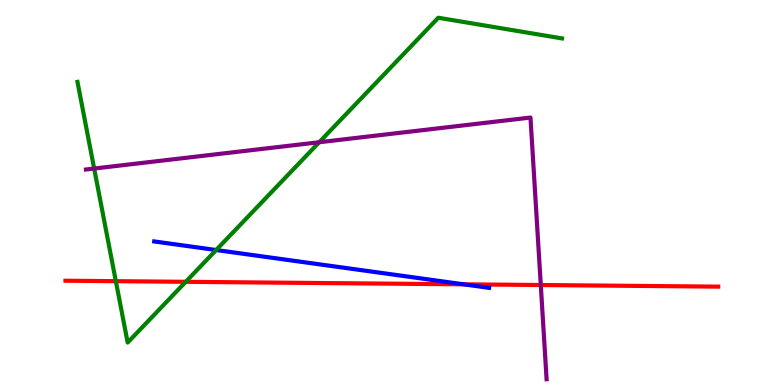[{'lines': ['blue', 'red'], 'intersections': [{'x': 5.98, 'y': 2.61}]}, {'lines': ['green', 'red'], 'intersections': [{'x': 1.49, 'y': 2.7}, {'x': 2.4, 'y': 2.68}]}, {'lines': ['purple', 'red'], 'intersections': [{'x': 6.98, 'y': 2.6}]}, {'lines': ['blue', 'green'], 'intersections': [{'x': 2.79, 'y': 3.51}]}, {'lines': ['blue', 'purple'], 'intersections': []}, {'lines': ['green', 'purple'], 'intersections': [{'x': 1.21, 'y': 5.62}, {'x': 4.12, 'y': 6.31}]}]